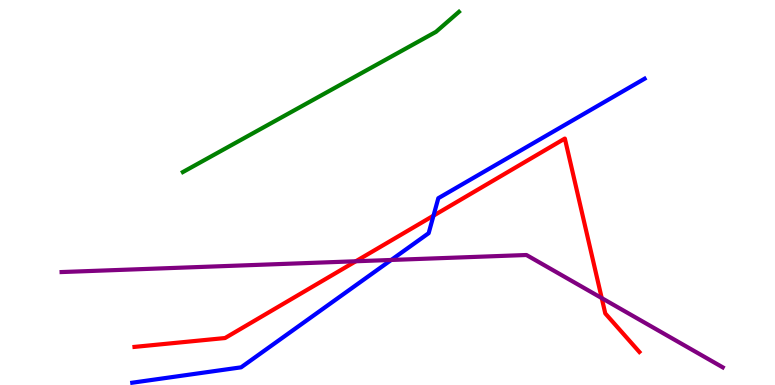[{'lines': ['blue', 'red'], 'intersections': [{'x': 5.59, 'y': 4.4}]}, {'lines': ['green', 'red'], 'intersections': []}, {'lines': ['purple', 'red'], 'intersections': [{'x': 4.59, 'y': 3.21}, {'x': 7.76, 'y': 2.26}]}, {'lines': ['blue', 'green'], 'intersections': []}, {'lines': ['blue', 'purple'], 'intersections': [{'x': 5.05, 'y': 3.25}]}, {'lines': ['green', 'purple'], 'intersections': []}]